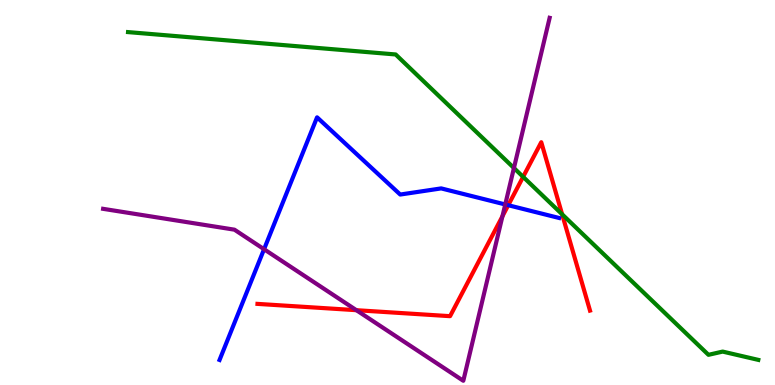[{'lines': ['blue', 'red'], 'intersections': [{'x': 6.56, 'y': 4.67}]}, {'lines': ['green', 'red'], 'intersections': [{'x': 6.75, 'y': 5.41}, {'x': 7.25, 'y': 4.43}]}, {'lines': ['purple', 'red'], 'intersections': [{'x': 4.6, 'y': 1.94}, {'x': 6.48, 'y': 4.38}]}, {'lines': ['blue', 'green'], 'intersections': []}, {'lines': ['blue', 'purple'], 'intersections': [{'x': 3.41, 'y': 3.53}, {'x': 6.52, 'y': 4.69}]}, {'lines': ['green', 'purple'], 'intersections': [{'x': 6.63, 'y': 5.64}]}]